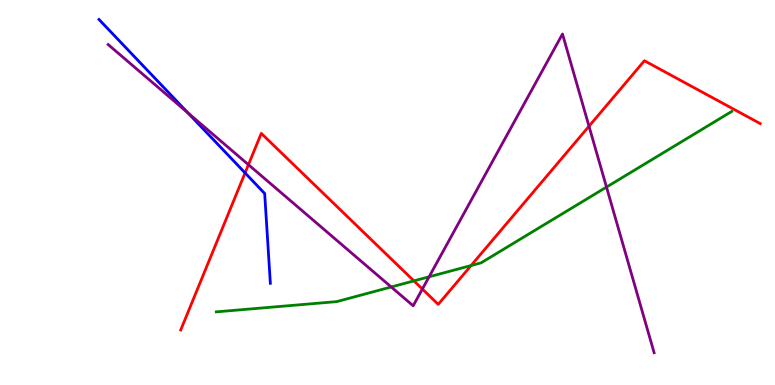[{'lines': ['blue', 'red'], 'intersections': [{'x': 3.16, 'y': 5.51}]}, {'lines': ['green', 'red'], 'intersections': [{'x': 5.34, 'y': 2.7}, {'x': 6.08, 'y': 3.1}]}, {'lines': ['purple', 'red'], 'intersections': [{'x': 3.21, 'y': 5.72}, {'x': 5.45, 'y': 2.49}, {'x': 7.6, 'y': 6.72}]}, {'lines': ['blue', 'green'], 'intersections': []}, {'lines': ['blue', 'purple'], 'intersections': [{'x': 2.42, 'y': 7.07}]}, {'lines': ['green', 'purple'], 'intersections': [{'x': 5.05, 'y': 2.55}, {'x': 5.54, 'y': 2.81}, {'x': 7.83, 'y': 5.14}]}]